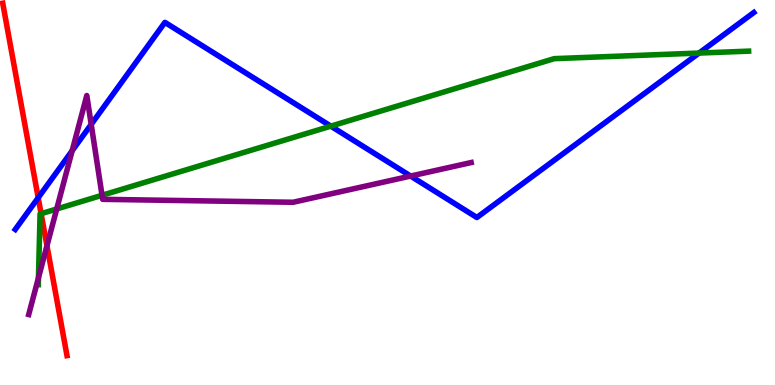[{'lines': ['blue', 'red'], 'intersections': [{'x': 0.493, 'y': 4.86}]}, {'lines': ['green', 'red'], 'intersections': [{'x': 0.53, 'y': 4.45}]}, {'lines': ['purple', 'red'], 'intersections': [{'x': 0.606, 'y': 3.62}]}, {'lines': ['blue', 'green'], 'intersections': [{'x': 4.27, 'y': 6.72}, {'x': 9.02, 'y': 8.62}]}, {'lines': ['blue', 'purple'], 'intersections': [{'x': 0.931, 'y': 6.08}, {'x': 1.18, 'y': 6.77}, {'x': 5.3, 'y': 5.43}]}, {'lines': ['green', 'purple'], 'intersections': [{'x': 0.496, 'y': 2.78}, {'x': 0.732, 'y': 4.57}, {'x': 1.32, 'y': 4.93}]}]